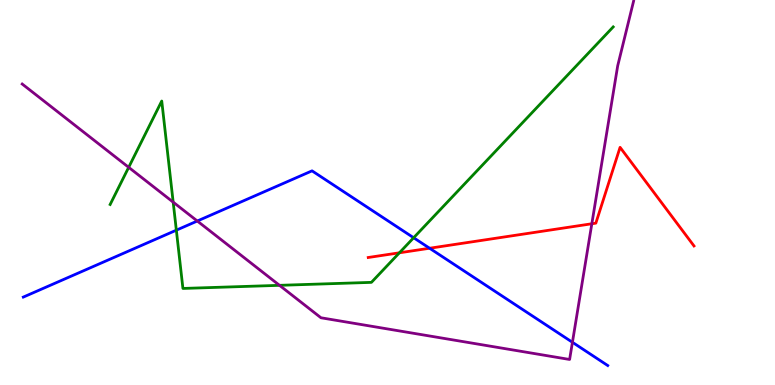[{'lines': ['blue', 'red'], 'intersections': [{'x': 5.54, 'y': 3.55}]}, {'lines': ['green', 'red'], 'intersections': [{'x': 5.15, 'y': 3.43}]}, {'lines': ['purple', 'red'], 'intersections': [{'x': 7.64, 'y': 4.19}]}, {'lines': ['blue', 'green'], 'intersections': [{'x': 2.28, 'y': 4.02}, {'x': 5.34, 'y': 3.82}]}, {'lines': ['blue', 'purple'], 'intersections': [{'x': 2.55, 'y': 4.26}, {'x': 7.39, 'y': 1.11}]}, {'lines': ['green', 'purple'], 'intersections': [{'x': 1.66, 'y': 5.65}, {'x': 2.23, 'y': 4.75}, {'x': 3.61, 'y': 2.59}]}]